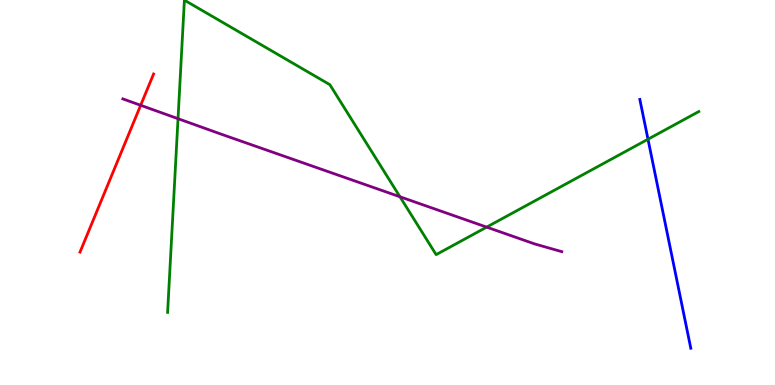[{'lines': ['blue', 'red'], 'intersections': []}, {'lines': ['green', 'red'], 'intersections': []}, {'lines': ['purple', 'red'], 'intersections': [{'x': 1.81, 'y': 7.27}]}, {'lines': ['blue', 'green'], 'intersections': [{'x': 8.36, 'y': 6.38}]}, {'lines': ['blue', 'purple'], 'intersections': []}, {'lines': ['green', 'purple'], 'intersections': [{'x': 2.3, 'y': 6.92}, {'x': 5.16, 'y': 4.89}, {'x': 6.28, 'y': 4.1}]}]